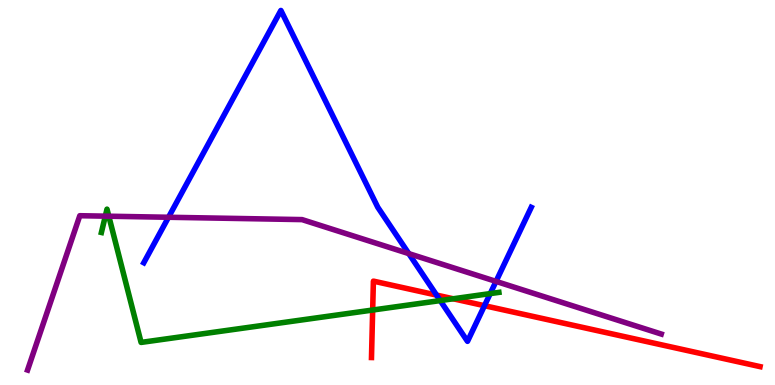[{'lines': ['blue', 'red'], 'intersections': [{'x': 5.63, 'y': 2.34}, {'x': 6.25, 'y': 2.06}]}, {'lines': ['green', 'red'], 'intersections': [{'x': 4.81, 'y': 1.95}, {'x': 5.85, 'y': 2.24}]}, {'lines': ['purple', 'red'], 'intersections': []}, {'lines': ['blue', 'green'], 'intersections': [{'x': 5.68, 'y': 2.19}, {'x': 6.33, 'y': 2.37}]}, {'lines': ['blue', 'purple'], 'intersections': [{'x': 2.17, 'y': 4.36}, {'x': 5.27, 'y': 3.41}, {'x': 6.4, 'y': 2.69}]}, {'lines': ['green', 'purple'], 'intersections': [{'x': 1.36, 'y': 4.39}, {'x': 1.4, 'y': 4.38}]}]